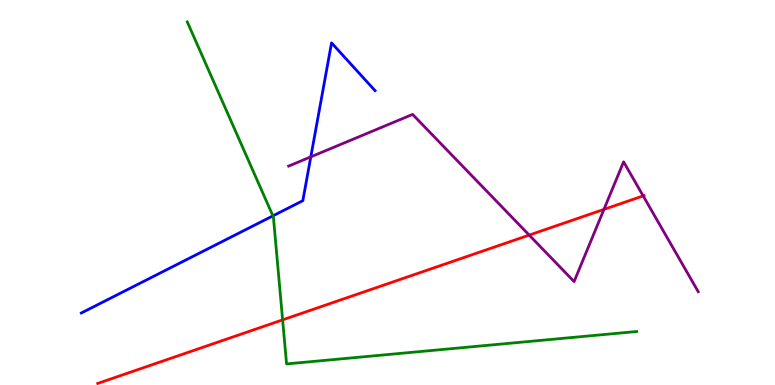[{'lines': ['blue', 'red'], 'intersections': []}, {'lines': ['green', 'red'], 'intersections': [{'x': 3.65, 'y': 1.69}]}, {'lines': ['purple', 'red'], 'intersections': [{'x': 6.83, 'y': 3.89}, {'x': 7.79, 'y': 4.56}, {'x': 8.3, 'y': 4.91}]}, {'lines': ['blue', 'green'], 'intersections': [{'x': 3.52, 'y': 4.39}]}, {'lines': ['blue', 'purple'], 'intersections': [{'x': 4.01, 'y': 5.93}]}, {'lines': ['green', 'purple'], 'intersections': []}]